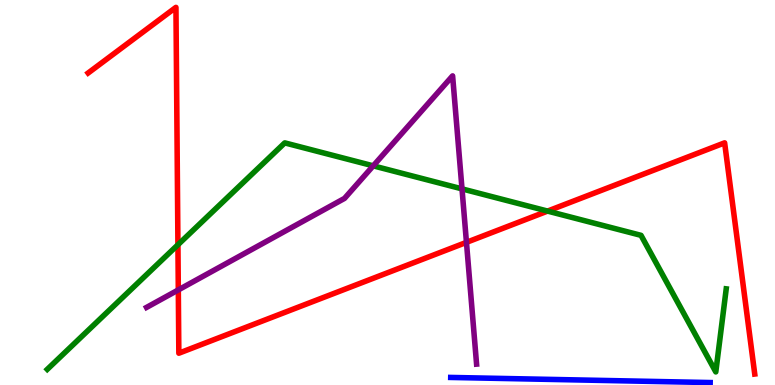[{'lines': ['blue', 'red'], 'intersections': []}, {'lines': ['green', 'red'], 'intersections': [{'x': 2.3, 'y': 3.64}, {'x': 7.07, 'y': 4.52}]}, {'lines': ['purple', 'red'], 'intersections': [{'x': 2.3, 'y': 2.47}, {'x': 6.02, 'y': 3.71}]}, {'lines': ['blue', 'green'], 'intersections': []}, {'lines': ['blue', 'purple'], 'intersections': []}, {'lines': ['green', 'purple'], 'intersections': [{'x': 4.82, 'y': 5.69}, {'x': 5.96, 'y': 5.09}]}]